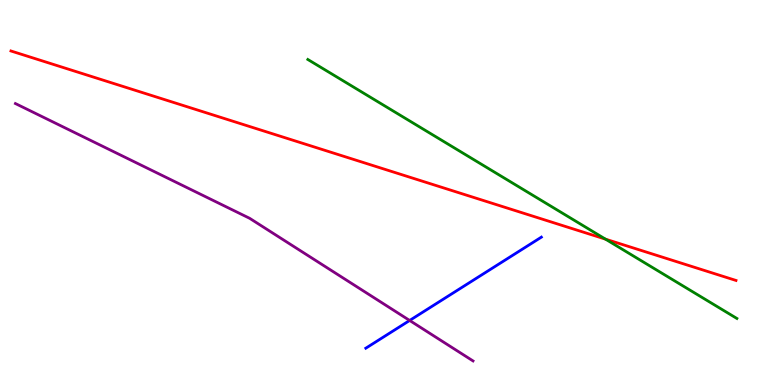[{'lines': ['blue', 'red'], 'intersections': []}, {'lines': ['green', 'red'], 'intersections': [{'x': 7.81, 'y': 3.79}]}, {'lines': ['purple', 'red'], 'intersections': []}, {'lines': ['blue', 'green'], 'intersections': []}, {'lines': ['blue', 'purple'], 'intersections': [{'x': 5.29, 'y': 1.68}]}, {'lines': ['green', 'purple'], 'intersections': []}]